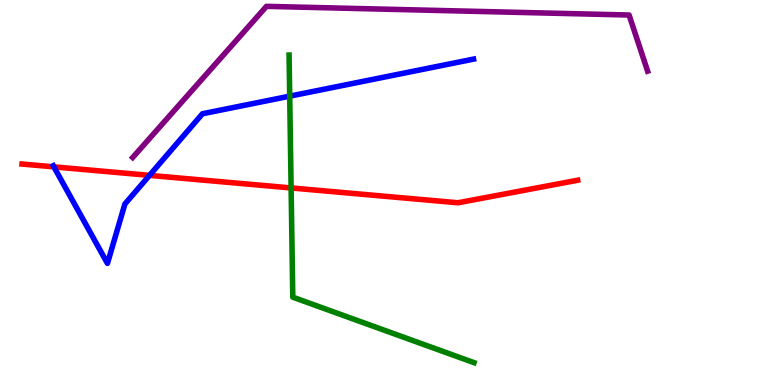[{'lines': ['blue', 'red'], 'intersections': [{'x': 0.695, 'y': 5.67}, {'x': 1.93, 'y': 5.45}]}, {'lines': ['green', 'red'], 'intersections': [{'x': 3.76, 'y': 5.12}]}, {'lines': ['purple', 'red'], 'intersections': []}, {'lines': ['blue', 'green'], 'intersections': [{'x': 3.74, 'y': 7.5}]}, {'lines': ['blue', 'purple'], 'intersections': []}, {'lines': ['green', 'purple'], 'intersections': []}]